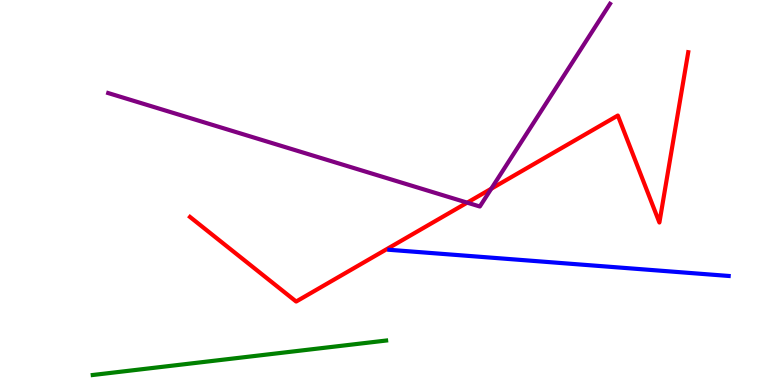[{'lines': ['blue', 'red'], 'intersections': []}, {'lines': ['green', 'red'], 'intersections': []}, {'lines': ['purple', 'red'], 'intersections': [{'x': 6.03, 'y': 4.74}, {'x': 6.34, 'y': 5.1}]}, {'lines': ['blue', 'green'], 'intersections': []}, {'lines': ['blue', 'purple'], 'intersections': []}, {'lines': ['green', 'purple'], 'intersections': []}]